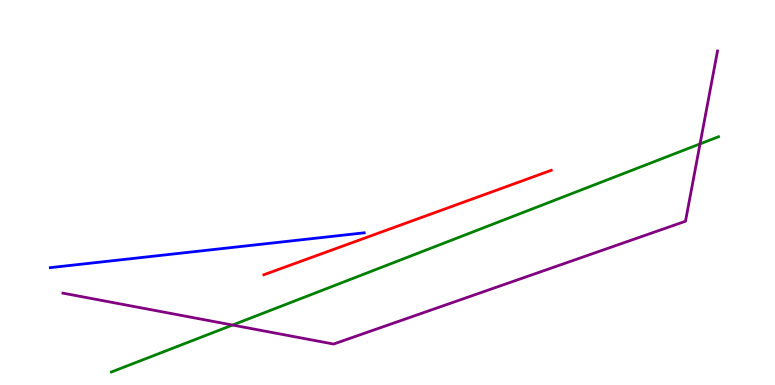[{'lines': ['blue', 'red'], 'intersections': []}, {'lines': ['green', 'red'], 'intersections': []}, {'lines': ['purple', 'red'], 'intersections': []}, {'lines': ['blue', 'green'], 'intersections': []}, {'lines': ['blue', 'purple'], 'intersections': []}, {'lines': ['green', 'purple'], 'intersections': [{'x': 3.0, 'y': 1.56}, {'x': 9.03, 'y': 6.26}]}]